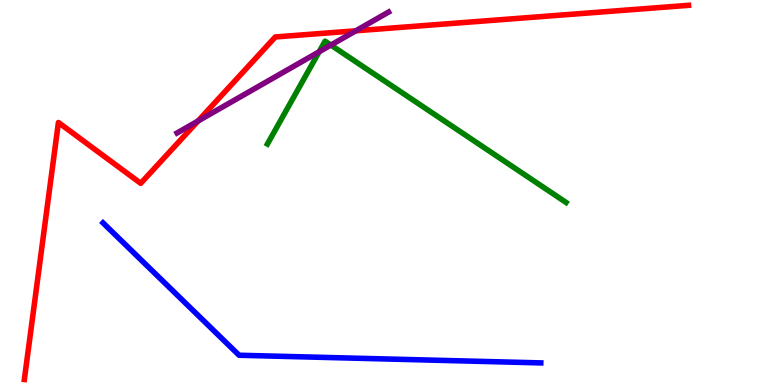[{'lines': ['blue', 'red'], 'intersections': []}, {'lines': ['green', 'red'], 'intersections': []}, {'lines': ['purple', 'red'], 'intersections': [{'x': 2.56, 'y': 6.86}, {'x': 4.59, 'y': 9.2}]}, {'lines': ['blue', 'green'], 'intersections': []}, {'lines': ['blue', 'purple'], 'intersections': []}, {'lines': ['green', 'purple'], 'intersections': [{'x': 4.12, 'y': 8.66}, {'x': 4.27, 'y': 8.83}]}]